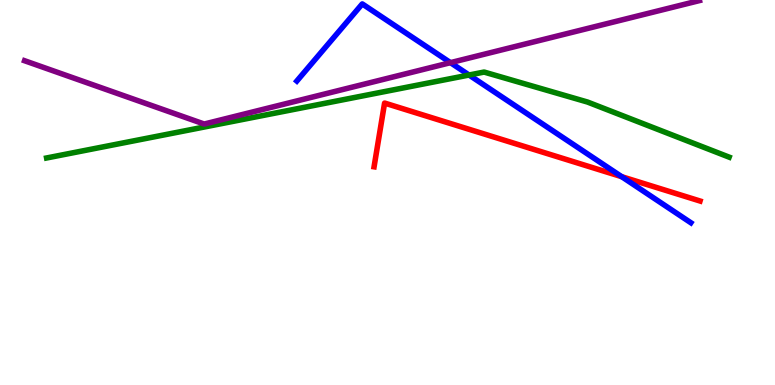[{'lines': ['blue', 'red'], 'intersections': [{'x': 8.02, 'y': 5.41}]}, {'lines': ['green', 'red'], 'intersections': []}, {'lines': ['purple', 'red'], 'intersections': []}, {'lines': ['blue', 'green'], 'intersections': [{'x': 6.05, 'y': 8.05}]}, {'lines': ['blue', 'purple'], 'intersections': [{'x': 5.81, 'y': 8.37}]}, {'lines': ['green', 'purple'], 'intersections': []}]